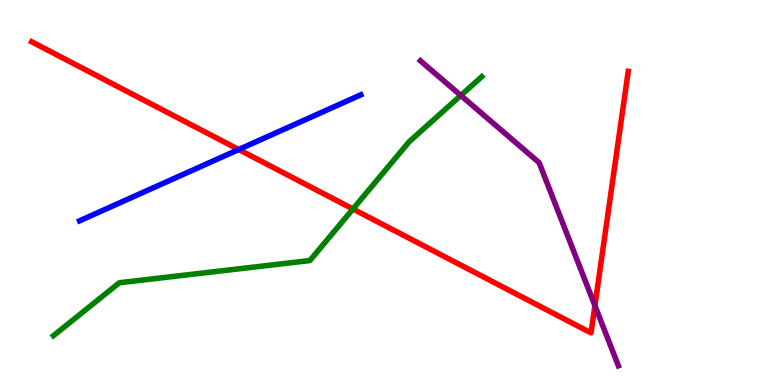[{'lines': ['blue', 'red'], 'intersections': [{'x': 3.08, 'y': 6.12}]}, {'lines': ['green', 'red'], 'intersections': [{'x': 4.55, 'y': 4.57}]}, {'lines': ['purple', 'red'], 'intersections': [{'x': 7.68, 'y': 2.06}]}, {'lines': ['blue', 'green'], 'intersections': []}, {'lines': ['blue', 'purple'], 'intersections': []}, {'lines': ['green', 'purple'], 'intersections': [{'x': 5.95, 'y': 7.52}]}]